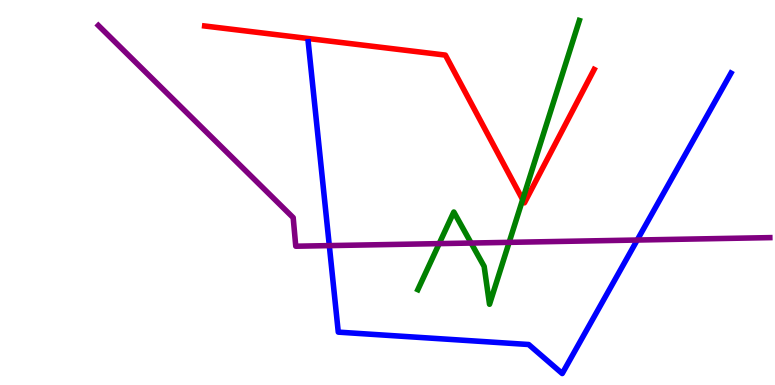[{'lines': ['blue', 'red'], 'intersections': []}, {'lines': ['green', 'red'], 'intersections': [{'x': 6.74, 'y': 4.82}]}, {'lines': ['purple', 'red'], 'intersections': []}, {'lines': ['blue', 'green'], 'intersections': []}, {'lines': ['blue', 'purple'], 'intersections': [{'x': 4.25, 'y': 3.62}, {'x': 8.22, 'y': 3.77}]}, {'lines': ['green', 'purple'], 'intersections': [{'x': 5.67, 'y': 3.67}, {'x': 6.08, 'y': 3.69}, {'x': 6.57, 'y': 3.71}]}]